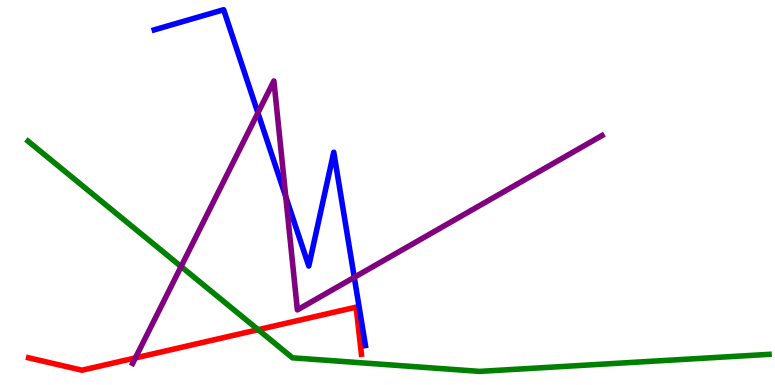[{'lines': ['blue', 'red'], 'intersections': []}, {'lines': ['green', 'red'], 'intersections': [{'x': 3.33, 'y': 1.44}]}, {'lines': ['purple', 'red'], 'intersections': [{'x': 1.75, 'y': 0.703}]}, {'lines': ['blue', 'green'], 'intersections': []}, {'lines': ['blue', 'purple'], 'intersections': [{'x': 3.33, 'y': 7.07}, {'x': 3.69, 'y': 4.89}, {'x': 4.57, 'y': 2.8}]}, {'lines': ['green', 'purple'], 'intersections': [{'x': 2.34, 'y': 3.08}]}]